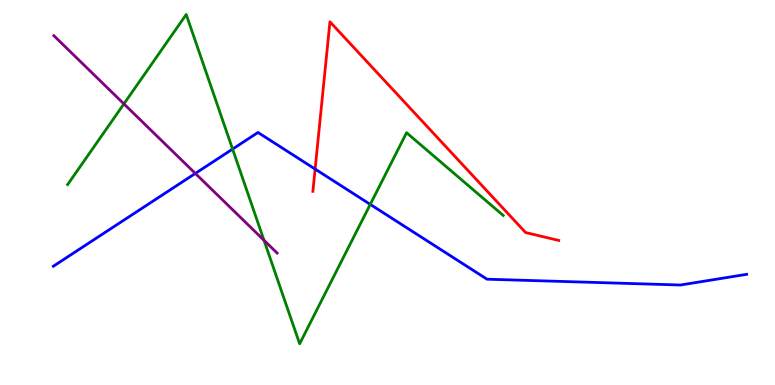[{'lines': ['blue', 'red'], 'intersections': [{'x': 4.07, 'y': 5.61}]}, {'lines': ['green', 'red'], 'intersections': []}, {'lines': ['purple', 'red'], 'intersections': []}, {'lines': ['blue', 'green'], 'intersections': [{'x': 3.0, 'y': 6.13}, {'x': 4.78, 'y': 4.69}]}, {'lines': ['blue', 'purple'], 'intersections': [{'x': 2.52, 'y': 5.5}]}, {'lines': ['green', 'purple'], 'intersections': [{'x': 1.6, 'y': 7.3}, {'x': 3.41, 'y': 3.76}]}]